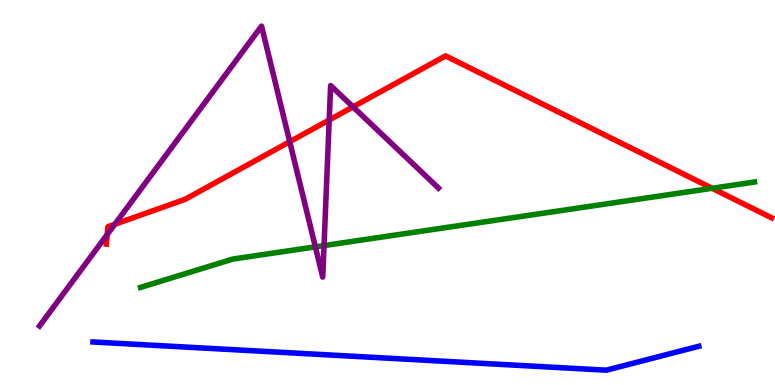[{'lines': ['blue', 'red'], 'intersections': []}, {'lines': ['green', 'red'], 'intersections': [{'x': 9.19, 'y': 5.11}]}, {'lines': ['purple', 'red'], 'intersections': [{'x': 1.38, 'y': 3.91}, {'x': 1.48, 'y': 4.18}, {'x': 3.74, 'y': 6.32}, {'x': 4.25, 'y': 6.88}, {'x': 4.56, 'y': 7.22}]}, {'lines': ['blue', 'green'], 'intersections': []}, {'lines': ['blue', 'purple'], 'intersections': []}, {'lines': ['green', 'purple'], 'intersections': [{'x': 4.07, 'y': 3.59}, {'x': 4.18, 'y': 3.62}]}]